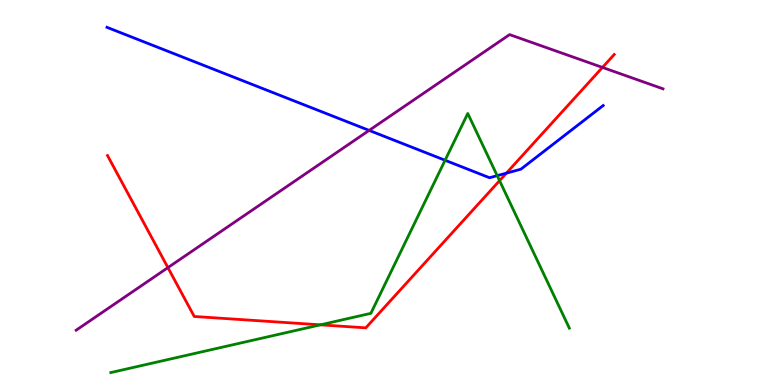[{'lines': ['blue', 'red'], 'intersections': [{'x': 6.53, 'y': 5.5}]}, {'lines': ['green', 'red'], 'intersections': [{'x': 4.13, 'y': 1.56}, {'x': 6.45, 'y': 5.31}]}, {'lines': ['purple', 'red'], 'intersections': [{'x': 2.17, 'y': 3.05}, {'x': 7.77, 'y': 8.25}]}, {'lines': ['blue', 'green'], 'intersections': [{'x': 5.74, 'y': 5.84}, {'x': 6.42, 'y': 5.44}]}, {'lines': ['blue', 'purple'], 'intersections': [{'x': 4.76, 'y': 6.61}]}, {'lines': ['green', 'purple'], 'intersections': []}]